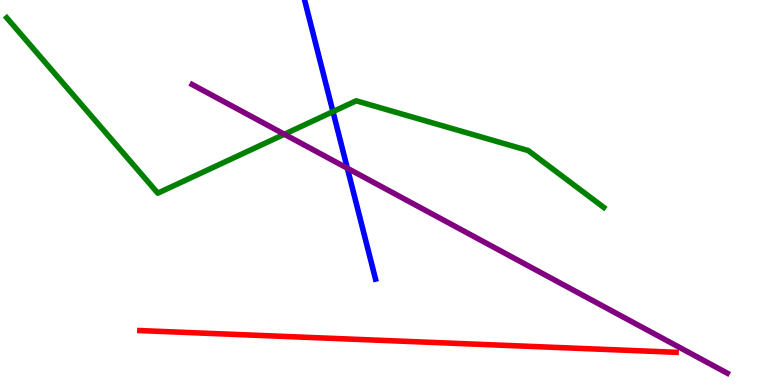[{'lines': ['blue', 'red'], 'intersections': []}, {'lines': ['green', 'red'], 'intersections': []}, {'lines': ['purple', 'red'], 'intersections': []}, {'lines': ['blue', 'green'], 'intersections': [{'x': 4.3, 'y': 7.1}]}, {'lines': ['blue', 'purple'], 'intersections': [{'x': 4.48, 'y': 5.63}]}, {'lines': ['green', 'purple'], 'intersections': [{'x': 3.67, 'y': 6.51}]}]